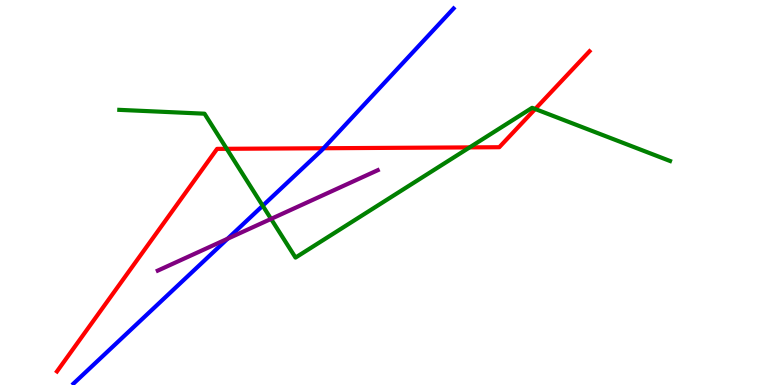[{'lines': ['blue', 'red'], 'intersections': [{'x': 4.18, 'y': 6.15}]}, {'lines': ['green', 'red'], 'intersections': [{'x': 2.93, 'y': 6.13}, {'x': 6.06, 'y': 6.17}, {'x': 6.91, 'y': 7.17}]}, {'lines': ['purple', 'red'], 'intersections': []}, {'lines': ['blue', 'green'], 'intersections': [{'x': 3.39, 'y': 4.66}]}, {'lines': ['blue', 'purple'], 'intersections': [{'x': 2.94, 'y': 3.8}]}, {'lines': ['green', 'purple'], 'intersections': [{'x': 3.5, 'y': 4.31}]}]